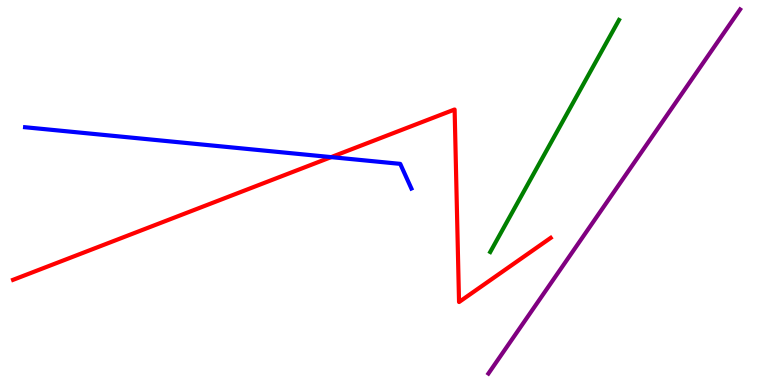[{'lines': ['blue', 'red'], 'intersections': [{'x': 4.27, 'y': 5.92}]}, {'lines': ['green', 'red'], 'intersections': []}, {'lines': ['purple', 'red'], 'intersections': []}, {'lines': ['blue', 'green'], 'intersections': []}, {'lines': ['blue', 'purple'], 'intersections': []}, {'lines': ['green', 'purple'], 'intersections': []}]